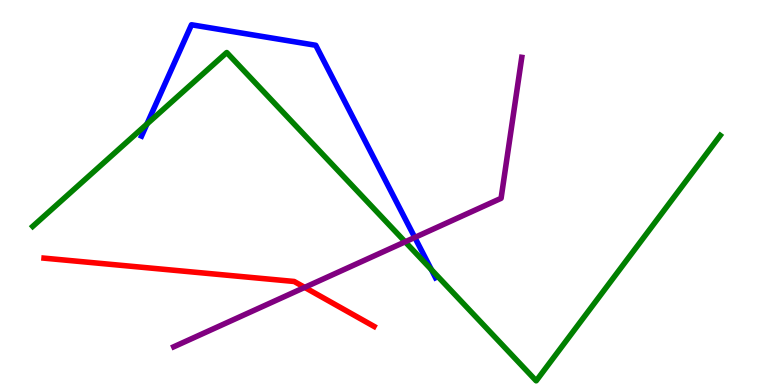[{'lines': ['blue', 'red'], 'intersections': []}, {'lines': ['green', 'red'], 'intersections': []}, {'lines': ['purple', 'red'], 'intersections': [{'x': 3.93, 'y': 2.54}]}, {'lines': ['blue', 'green'], 'intersections': [{'x': 1.9, 'y': 6.78}, {'x': 5.57, 'y': 3.0}]}, {'lines': ['blue', 'purple'], 'intersections': [{'x': 5.35, 'y': 3.83}]}, {'lines': ['green', 'purple'], 'intersections': [{'x': 5.23, 'y': 3.72}]}]